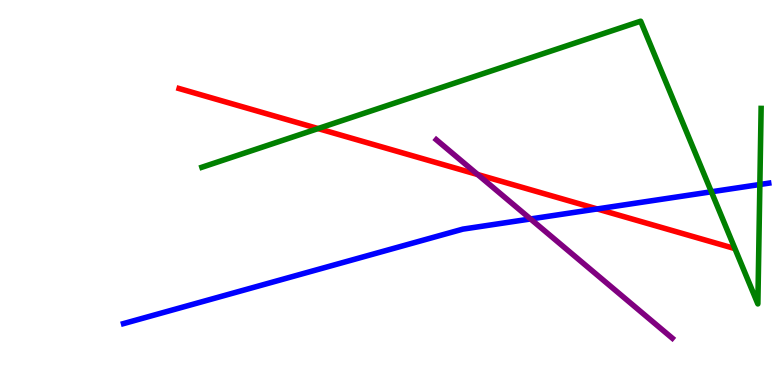[{'lines': ['blue', 'red'], 'intersections': [{'x': 7.71, 'y': 4.57}]}, {'lines': ['green', 'red'], 'intersections': [{'x': 4.1, 'y': 6.66}]}, {'lines': ['purple', 'red'], 'intersections': [{'x': 6.16, 'y': 5.47}]}, {'lines': ['blue', 'green'], 'intersections': [{'x': 9.18, 'y': 5.02}, {'x': 9.8, 'y': 5.21}]}, {'lines': ['blue', 'purple'], 'intersections': [{'x': 6.85, 'y': 4.31}]}, {'lines': ['green', 'purple'], 'intersections': []}]